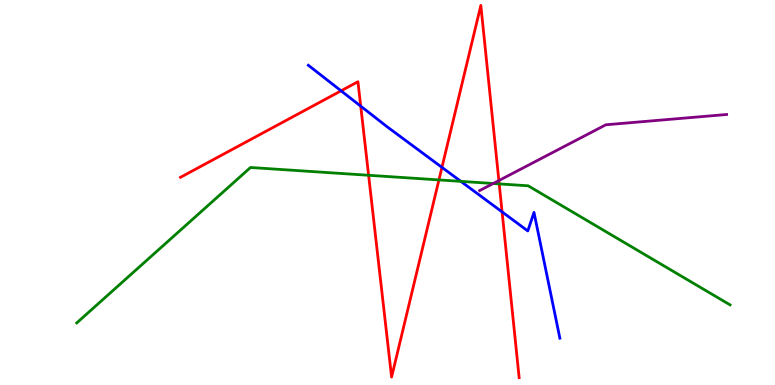[{'lines': ['blue', 'red'], 'intersections': [{'x': 4.4, 'y': 7.64}, {'x': 4.65, 'y': 7.24}, {'x': 5.7, 'y': 5.65}, {'x': 6.48, 'y': 4.5}]}, {'lines': ['green', 'red'], 'intersections': [{'x': 4.76, 'y': 5.45}, {'x': 5.66, 'y': 5.33}, {'x': 6.44, 'y': 5.22}]}, {'lines': ['purple', 'red'], 'intersections': [{'x': 6.44, 'y': 5.31}]}, {'lines': ['blue', 'green'], 'intersections': [{'x': 5.95, 'y': 5.29}]}, {'lines': ['blue', 'purple'], 'intersections': []}, {'lines': ['green', 'purple'], 'intersections': [{'x': 6.36, 'y': 5.23}]}]